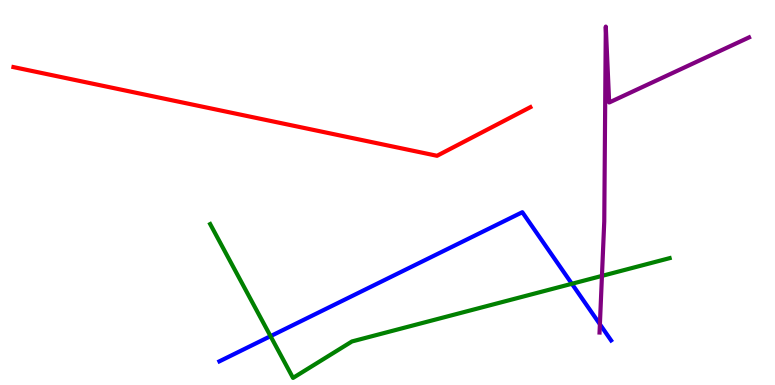[{'lines': ['blue', 'red'], 'intersections': []}, {'lines': ['green', 'red'], 'intersections': []}, {'lines': ['purple', 'red'], 'intersections': []}, {'lines': ['blue', 'green'], 'intersections': [{'x': 3.49, 'y': 1.27}, {'x': 7.38, 'y': 2.63}]}, {'lines': ['blue', 'purple'], 'intersections': [{'x': 7.74, 'y': 1.58}]}, {'lines': ['green', 'purple'], 'intersections': [{'x': 7.77, 'y': 2.83}]}]